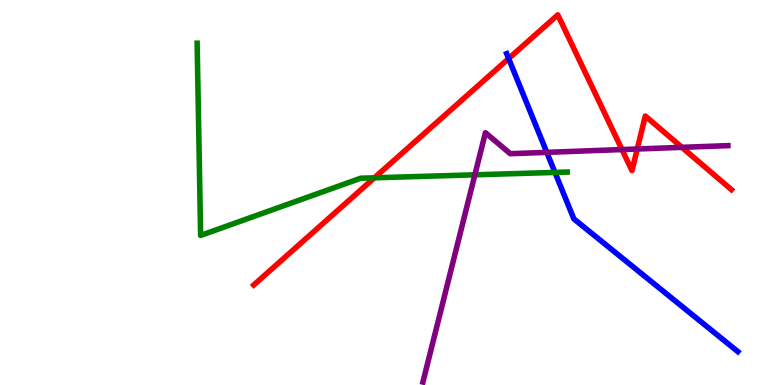[{'lines': ['blue', 'red'], 'intersections': [{'x': 6.56, 'y': 8.48}]}, {'lines': ['green', 'red'], 'intersections': [{'x': 4.83, 'y': 5.38}]}, {'lines': ['purple', 'red'], 'intersections': [{'x': 8.03, 'y': 6.12}, {'x': 8.22, 'y': 6.13}, {'x': 8.8, 'y': 6.17}]}, {'lines': ['blue', 'green'], 'intersections': [{'x': 7.16, 'y': 5.52}]}, {'lines': ['blue', 'purple'], 'intersections': [{'x': 7.06, 'y': 6.04}]}, {'lines': ['green', 'purple'], 'intersections': [{'x': 6.13, 'y': 5.46}]}]